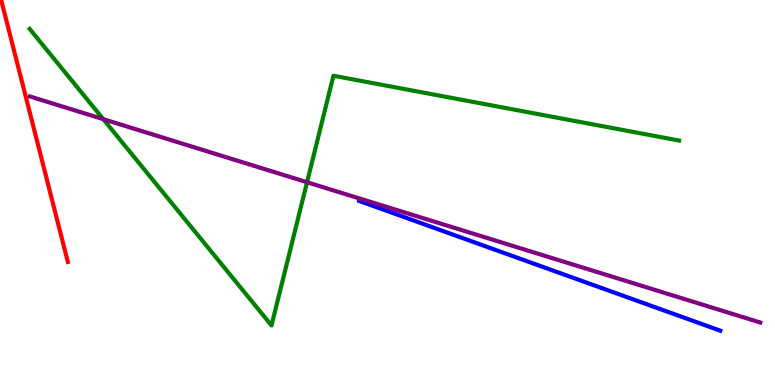[{'lines': ['blue', 'red'], 'intersections': []}, {'lines': ['green', 'red'], 'intersections': []}, {'lines': ['purple', 'red'], 'intersections': []}, {'lines': ['blue', 'green'], 'intersections': []}, {'lines': ['blue', 'purple'], 'intersections': []}, {'lines': ['green', 'purple'], 'intersections': [{'x': 1.33, 'y': 6.9}, {'x': 3.96, 'y': 5.27}]}]